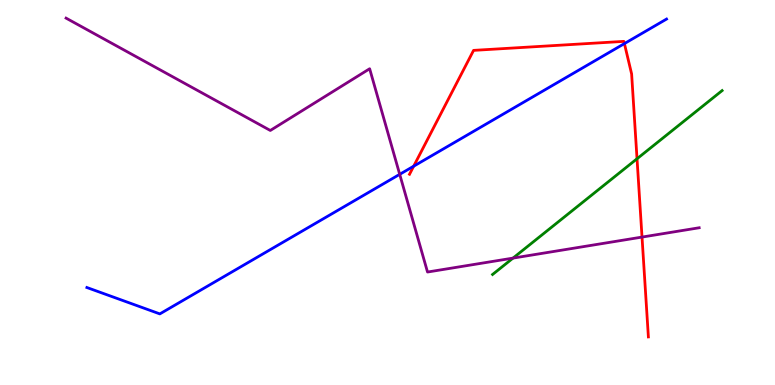[{'lines': ['blue', 'red'], 'intersections': [{'x': 5.34, 'y': 5.68}, {'x': 8.06, 'y': 8.87}]}, {'lines': ['green', 'red'], 'intersections': [{'x': 8.22, 'y': 5.88}]}, {'lines': ['purple', 'red'], 'intersections': [{'x': 8.28, 'y': 3.84}]}, {'lines': ['blue', 'green'], 'intersections': []}, {'lines': ['blue', 'purple'], 'intersections': [{'x': 5.16, 'y': 5.47}]}, {'lines': ['green', 'purple'], 'intersections': [{'x': 6.62, 'y': 3.3}]}]